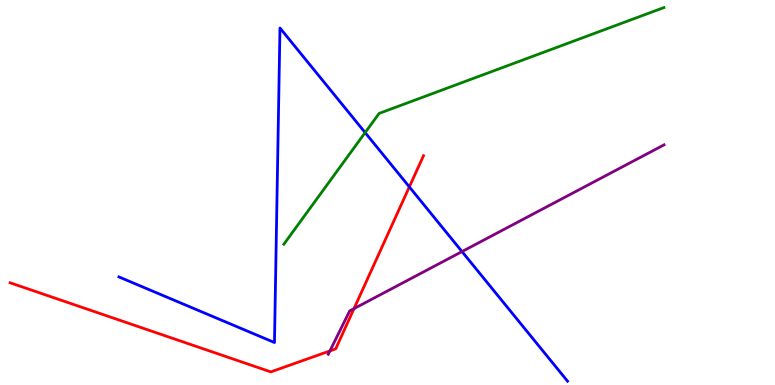[{'lines': ['blue', 'red'], 'intersections': [{'x': 5.28, 'y': 5.15}]}, {'lines': ['green', 'red'], 'intersections': []}, {'lines': ['purple', 'red'], 'intersections': [{'x': 4.26, 'y': 0.885}, {'x': 4.57, 'y': 1.98}]}, {'lines': ['blue', 'green'], 'intersections': [{'x': 4.71, 'y': 6.56}]}, {'lines': ['blue', 'purple'], 'intersections': [{'x': 5.96, 'y': 3.47}]}, {'lines': ['green', 'purple'], 'intersections': []}]